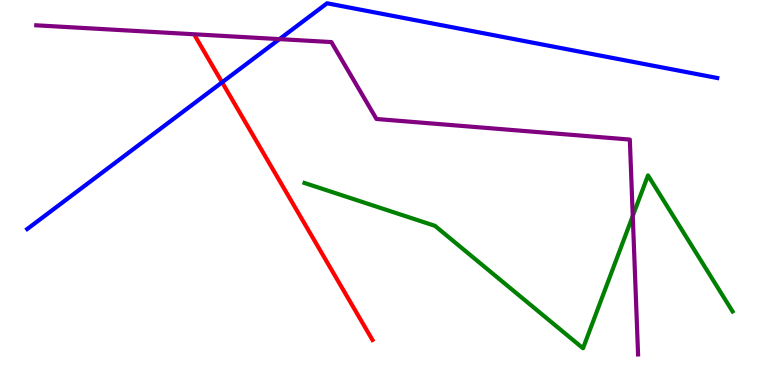[{'lines': ['blue', 'red'], 'intersections': [{'x': 2.87, 'y': 7.86}]}, {'lines': ['green', 'red'], 'intersections': []}, {'lines': ['purple', 'red'], 'intersections': []}, {'lines': ['blue', 'green'], 'intersections': []}, {'lines': ['blue', 'purple'], 'intersections': [{'x': 3.61, 'y': 8.98}]}, {'lines': ['green', 'purple'], 'intersections': [{'x': 8.16, 'y': 4.39}]}]